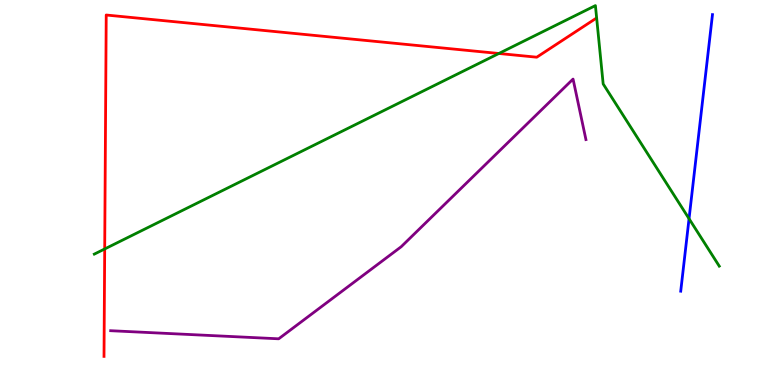[{'lines': ['blue', 'red'], 'intersections': []}, {'lines': ['green', 'red'], 'intersections': [{'x': 1.35, 'y': 3.53}, {'x': 6.44, 'y': 8.61}]}, {'lines': ['purple', 'red'], 'intersections': []}, {'lines': ['blue', 'green'], 'intersections': [{'x': 8.89, 'y': 4.32}]}, {'lines': ['blue', 'purple'], 'intersections': []}, {'lines': ['green', 'purple'], 'intersections': []}]